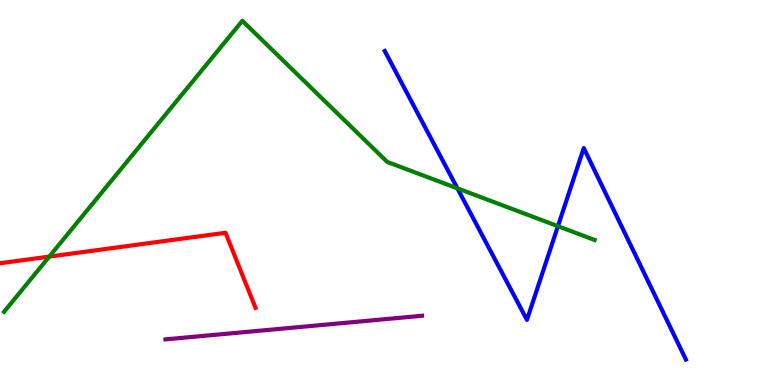[{'lines': ['blue', 'red'], 'intersections': []}, {'lines': ['green', 'red'], 'intersections': [{'x': 0.636, 'y': 3.34}]}, {'lines': ['purple', 'red'], 'intersections': []}, {'lines': ['blue', 'green'], 'intersections': [{'x': 5.9, 'y': 5.11}, {'x': 7.2, 'y': 4.13}]}, {'lines': ['blue', 'purple'], 'intersections': []}, {'lines': ['green', 'purple'], 'intersections': []}]